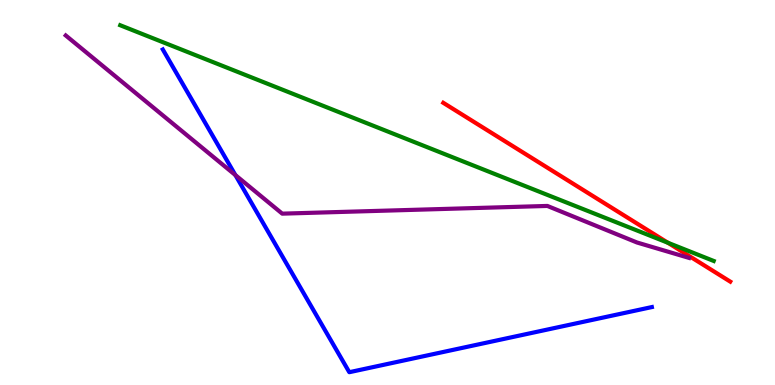[{'lines': ['blue', 'red'], 'intersections': []}, {'lines': ['green', 'red'], 'intersections': [{'x': 8.62, 'y': 3.69}]}, {'lines': ['purple', 'red'], 'intersections': []}, {'lines': ['blue', 'green'], 'intersections': []}, {'lines': ['blue', 'purple'], 'intersections': [{'x': 3.04, 'y': 5.45}]}, {'lines': ['green', 'purple'], 'intersections': []}]